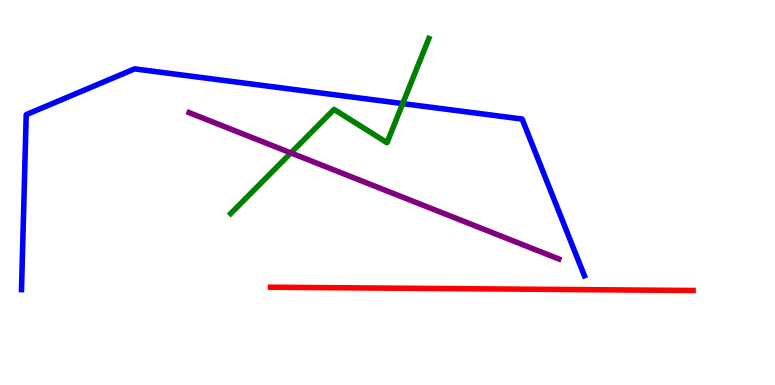[{'lines': ['blue', 'red'], 'intersections': []}, {'lines': ['green', 'red'], 'intersections': []}, {'lines': ['purple', 'red'], 'intersections': []}, {'lines': ['blue', 'green'], 'intersections': [{'x': 5.2, 'y': 7.31}]}, {'lines': ['blue', 'purple'], 'intersections': []}, {'lines': ['green', 'purple'], 'intersections': [{'x': 3.75, 'y': 6.03}]}]